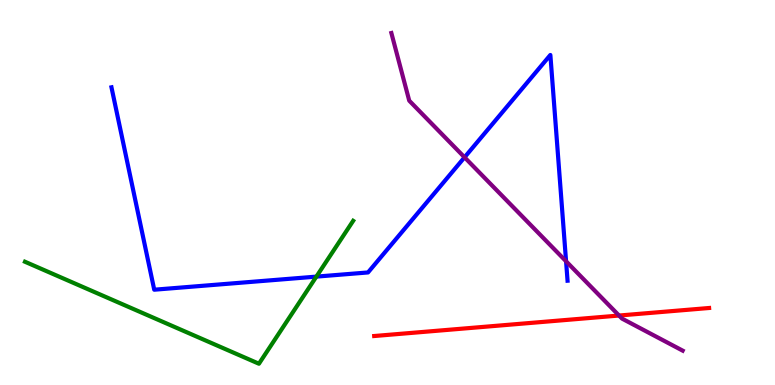[{'lines': ['blue', 'red'], 'intersections': []}, {'lines': ['green', 'red'], 'intersections': []}, {'lines': ['purple', 'red'], 'intersections': [{'x': 7.99, 'y': 1.8}]}, {'lines': ['blue', 'green'], 'intersections': [{'x': 4.08, 'y': 2.82}]}, {'lines': ['blue', 'purple'], 'intersections': [{'x': 5.99, 'y': 5.91}, {'x': 7.3, 'y': 3.21}]}, {'lines': ['green', 'purple'], 'intersections': []}]